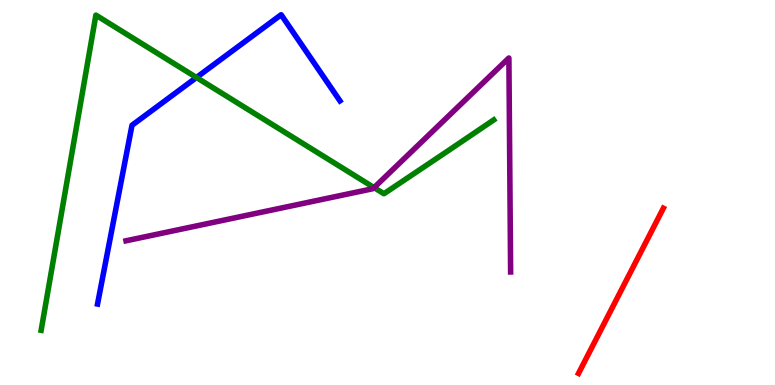[{'lines': ['blue', 'red'], 'intersections': []}, {'lines': ['green', 'red'], 'intersections': []}, {'lines': ['purple', 'red'], 'intersections': []}, {'lines': ['blue', 'green'], 'intersections': [{'x': 2.53, 'y': 7.99}]}, {'lines': ['blue', 'purple'], 'intersections': []}, {'lines': ['green', 'purple'], 'intersections': [{'x': 4.83, 'y': 5.13}]}]